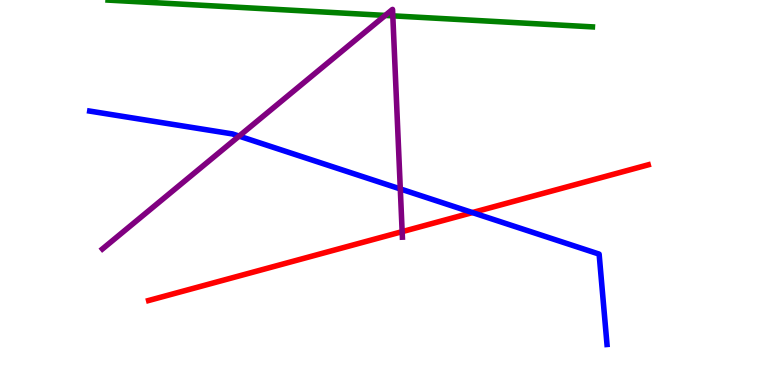[{'lines': ['blue', 'red'], 'intersections': [{'x': 6.1, 'y': 4.48}]}, {'lines': ['green', 'red'], 'intersections': []}, {'lines': ['purple', 'red'], 'intersections': [{'x': 5.19, 'y': 3.98}]}, {'lines': ['blue', 'green'], 'intersections': []}, {'lines': ['blue', 'purple'], 'intersections': [{'x': 3.09, 'y': 6.46}, {'x': 5.17, 'y': 5.09}]}, {'lines': ['green', 'purple'], 'intersections': [{'x': 4.97, 'y': 9.6}, {'x': 5.07, 'y': 9.59}]}]